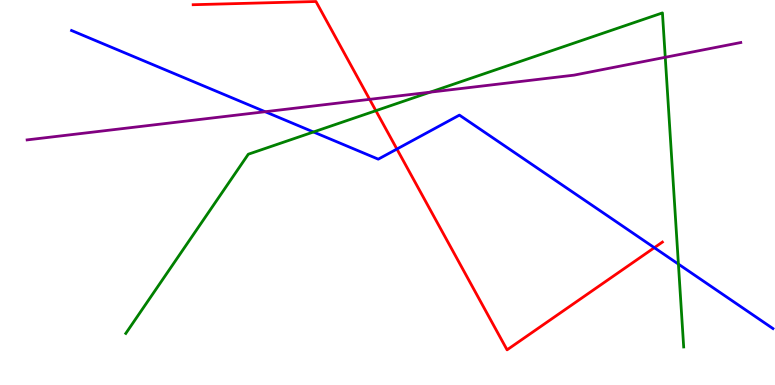[{'lines': ['blue', 'red'], 'intersections': [{'x': 5.12, 'y': 6.13}, {'x': 8.44, 'y': 3.57}]}, {'lines': ['green', 'red'], 'intersections': [{'x': 4.85, 'y': 7.12}]}, {'lines': ['purple', 'red'], 'intersections': [{'x': 4.77, 'y': 7.42}]}, {'lines': ['blue', 'green'], 'intersections': [{'x': 4.04, 'y': 6.57}, {'x': 8.75, 'y': 3.14}]}, {'lines': ['blue', 'purple'], 'intersections': [{'x': 3.42, 'y': 7.1}]}, {'lines': ['green', 'purple'], 'intersections': [{'x': 5.55, 'y': 7.61}, {'x': 8.58, 'y': 8.51}]}]